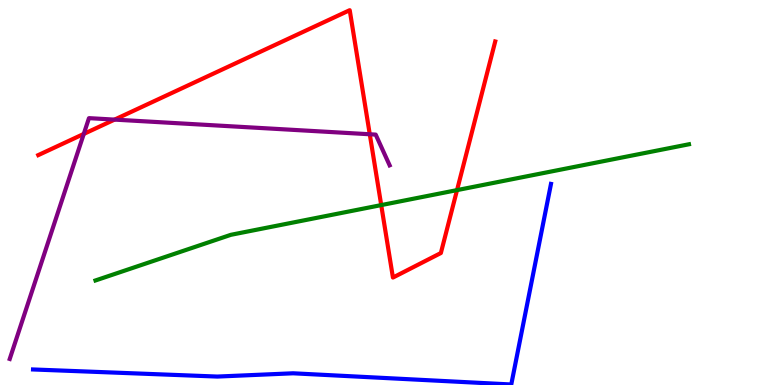[{'lines': ['blue', 'red'], 'intersections': []}, {'lines': ['green', 'red'], 'intersections': [{'x': 4.92, 'y': 4.67}, {'x': 5.9, 'y': 5.06}]}, {'lines': ['purple', 'red'], 'intersections': [{'x': 1.08, 'y': 6.52}, {'x': 1.48, 'y': 6.89}, {'x': 4.77, 'y': 6.51}]}, {'lines': ['blue', 'green'], 'intersections': []}, {'lines': ['blue', 'purple'], 'intersections': []}, {'lines': ['green', 'purple'], 'intersections': []}]